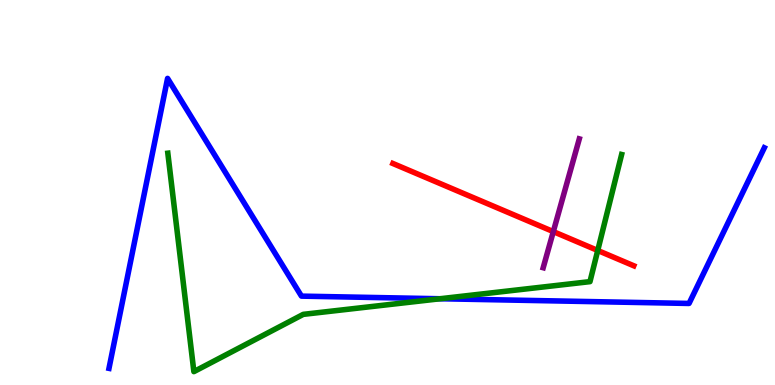[{'lines': ['blue', 'red'], 'intersections': []}, {'lines': ['green', 'red'], 'intersections': [{'x': 7.71, 'y': 3.49}]}, {'lines': ['purple', 'red'], 'intersections': [{'x': 7.14, 'y': 3.98}]}, {'lines': ['blue', 'green'], 'intersections': [{'x': 5.68, 'y': 2.24}]}, {'lines': ['blue', 'purple'], 'intersections': []}, {'lines': ['green', 'purple'], 'intersections': []}]